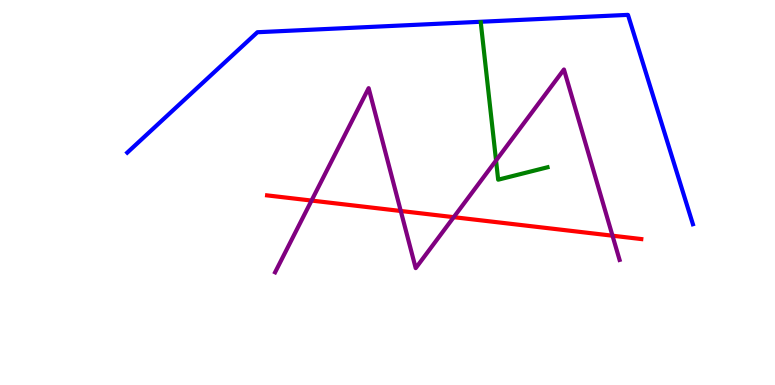[{'lines': ['blue', 'red'], 'intersections': []}, {'lines': ['green', 'red'], 'intersections': []}, {'lines': ['purple', 'red'], 'intersections': [{'x': 4.02, 'y': 4.79}, {'x': 5.17, 'y': 4.52}, {'x': 5.85, 'y': 4.36}, {'x': 7.9, 'y': 3.88}]}, {'lines': ['blue', 'green'], 'intersections': []}, {'lines': ['blue', 'purple'], 'intersections': []}, {'lines': ['green', 'purple'], 'intersections': [{'x': 6.4, 'y': 5.83}]}]